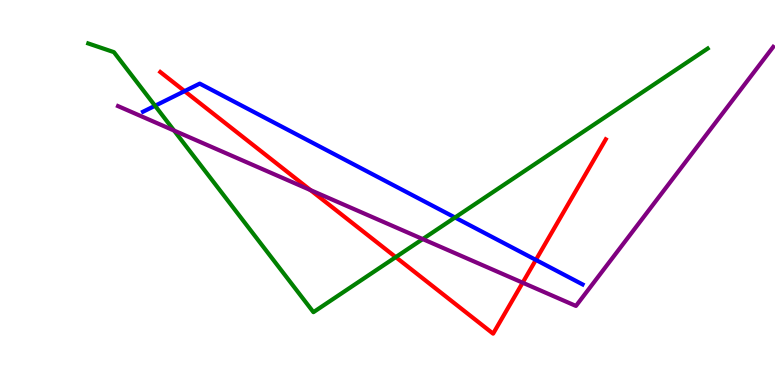[{'lines': ['blue', 'red'], 'intersections': [{'x': 2.38, 'y': 7.63}, {'x': 6.91, 'y': 3.25}]}, {'lines': ['green', 'red'], 'intersections': [{'x': 5.11, 'y': 3.32}]}, {'lines': ['purple', 'red'], 'intersections': [{'x': 4.01, 'y': 5.06}, {'x': 6.74, 'y': 2.66}]}, {'lines': ['blue', 'green'], 'intersections': [{'x': 2.0, 'y': 7.25}, {'x': 5.87, 'y': 4.35}]}, {'lines': ['blue', 'purple'], 'intersections': []}, {'lines': ['green', 'purple'], 'intersections': [{'x': 2.25, 'y': 6.61}, {'x': 5.45, 'y': 3.79}]}]